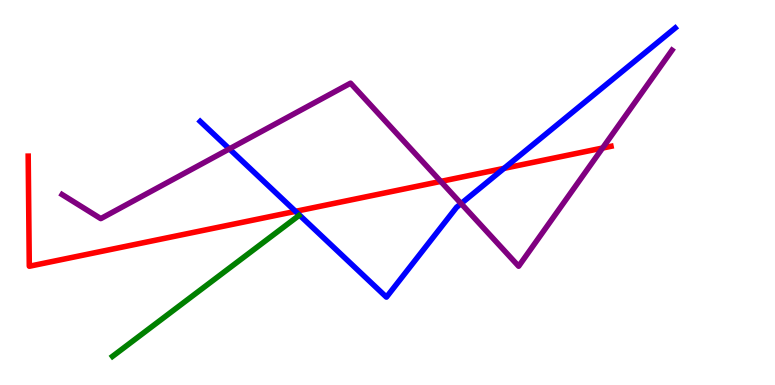[{'lines': ['blue', 'red'], 'intersections': [{'x': 3.81, 'y': 4.51}, {'x': 6.5, 'y': 5.63}]}, {'lines': ['green', 'red'], 'intersections': []}, {'lines': ['purple', 'red'], 'intersections': [{'x': 5.69, 'y': 5.29}, {'x': 7.77, 'y': 6.15}]}, {'lines': ['blue', 'green'], 'intersections': []}, {'lines': ['blue', 'purple'], 'intersections': [{'x': 2.96, 'y': 6.13}, {'x': 5.95, 'y': 4.71}]}, {'lines': ['green', 'purple'], 'intersections': []}]